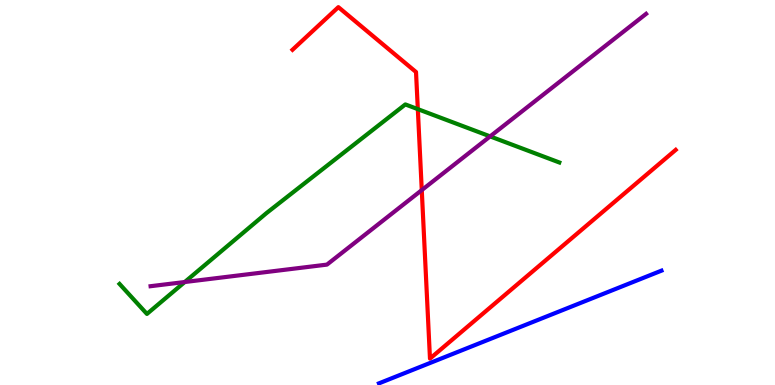[{'lines': ['blue', 'red'], 'intersections': []}, {'lines': ['green', 'red'], 'intersections': [{'x': 5.39, 'y': 7.17}]}, {'lines': ['purple', 'red'], 'intersections': [{'x': 5.44, 'y': 5.06}]}, {'lines': ['blue', 'green'], 'intersections': []}, {'lines': ['blue', 'purple'], 'intersections': []}, {'lines': ['green', 'purple'], 'intersections': [{'x': 2.38, 'y': 2.67}, {'x': 6.32, 'y': 6.46}]}]